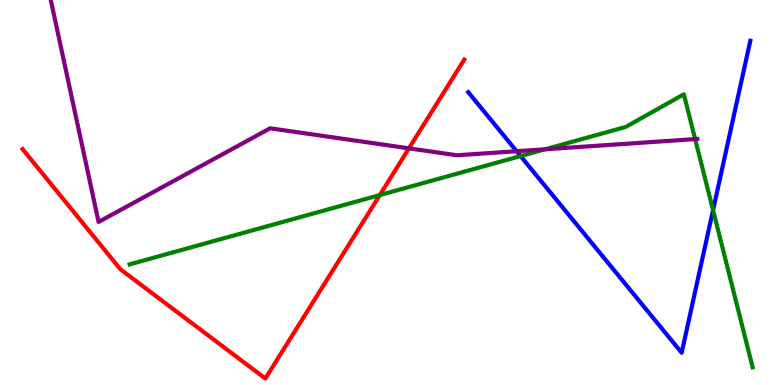[{'lines': ['blue', 'red'], 'intersections': []}, {'lines': ['green', 'red'], 'intersections': [{'x': 4.9, 'y': 4.93}]}, {'lines': ['purple', 'red'], 'intersections': [{'x': 5.28, 'y': 6.15}]}, {'lines': ['blue', 'green'], 'intersections': [{'x': 6.72, 'y': 5.95}, {'x': 9.2, 'y': 4.54}]}, {'lines': ['blue', 'purple'], 'intersections': [{'x': 6.67, 'y': 6.07}]}, {'lines': ['green', 'purple'], 'intersections': [{'x': 7.03, 'y': 6.12}, {'x': 8.97, 'y': 6.39}]}]